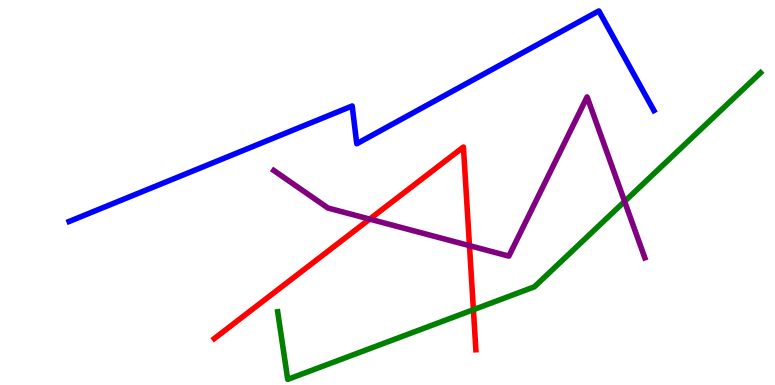[{'lines': ['blue', 'red'], 'intersections': []}, {'lines': ['green', 'red'], 'intersections': [{'x': 6.11, 'y': 1.96}]}, {'lines': ['purple', 'red'], 'intersections': [{'x': 4.77, 'y': 4.31}, {'x': 6.06, 'y': 3.62}]}, {'lines': ['blue', 'green'], 'intersections': []}, {'lines': ['blue', 'purple'], 'intersections': []}, {'lines': ['green', 'purple'], 'intersections': [{'x': 8.06, 'y': 4.77}]}]